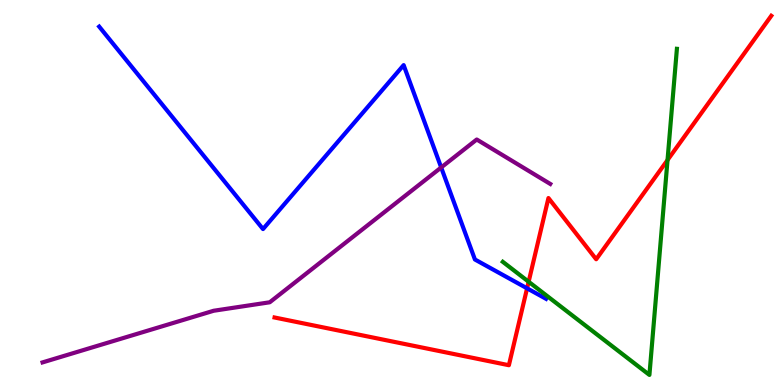[{'lines': ['blue', 'red'], 'intersections': [{'x': 6.8, 'y': 2.51}]}, {'lines': ['green', 'red'], 'intersections': [{'x': 6.82, 'y': 2.68}, {'x': 8.61, 'y': 5.84}]}, {'lines': ['purple', 'red'], 'intersections': []}, {'lines': ['blue', 'green'], 'intersections': []}, {'lines': ['blue', 'purple'], 'intersections': [{'x': 5.69, 'y': 5.65}]}, {'lines': ['green', 'purple'], 'intersections': []}]